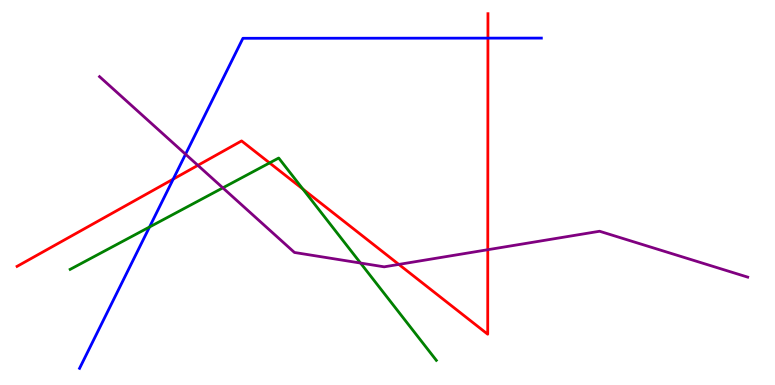[{'lines': ['blue', 'red'], 'intersections': [{'x': 2.24, 'y': 5.35}, {'x': 6.3, 'y': 9.01}]}, {'lines': ['green', 'red'], 'intersections': [{'x': 3.48, 'y': 5.77}, {'x': 3.91, 'y': 5.09}]}, {'lines': ['purple', 'red'], 'intersections': [{'x': 2.55, 'y': 5.71}, {'x': 5.15, 'y': 3.13}, {'x': 6.29, 'y': 3.51}]}, {'lines': ['blue', 'green'], 'intersections': [{'x': 1.93, 'y': 4.1}]}, {'lines': ['blue', 'purple'], 'intersections': [{'x': 2.39, 'y': 5.99}]}, {'lines': ['green', 'purple'], 'intersections': [{'x': 2.88, 'y': 5.12}, {'x': 4.65, 'y': 3.17}]}]